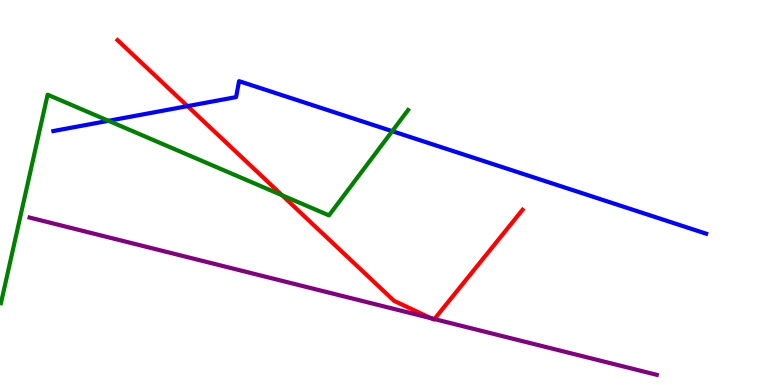[{'lines': ['blue', 'red'], 'intersections': [{'x': 2.42, 'y': 7.24}]}, {'lines': ['green', 'red'], 'intersections': [{'x': 3.64, 'y': 4.93}]}, {'lines': ['purple', 'red'], 'intersections': [{'x': 5.56, 'y': 1.73}, {'x': 5.6, 'y': 1.71}]}, {'lines': ['blue', 'green'], 'intersections': [{'x': 1.4, 'y': 6.86}, {'x': 5.06, 'y': 6.59}]}, {'lines': ['blue', 'purple'], 'intersections': []}, {'lines': ['green', 'purple'], 'intersections': []}]